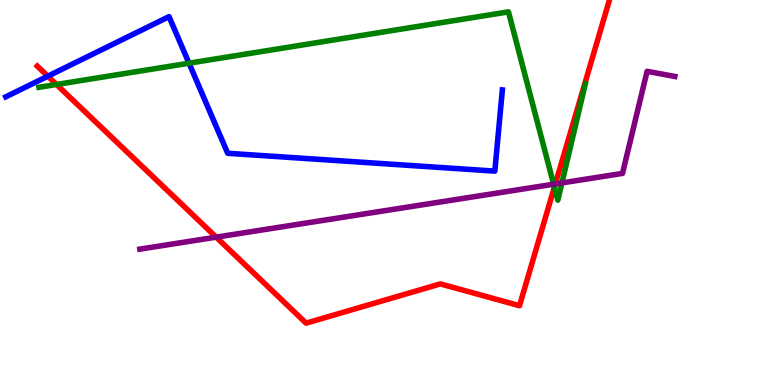[{'lines': ['blue', 'red'], 'intersections': [{'x': 0.617, 'y': 8.02}]}, {'lines': ['green', 'red'], 'intersections': [{'x': 0.729, 'y': 7.81}, {'x': 7.15, 'y': 5.14}]}, {'lines': ['purple', 'red'], 'intersections': [{'x': 2.79, 'y': 3.84}, {'x': 7.17, 'y': 5.22}]}, {'lines': ['blue', 'green'], 'intersections': [{'x': 2.44, 'y': 8.36}]}, {'lines': ['blue', 'purple'], 'intersections': []}, {'lines': ['green', 'purple'], 'intersections': [{'x': 7.14, 'y': 5.22}, {'x': 7.25, 'y': 5.25}]}]